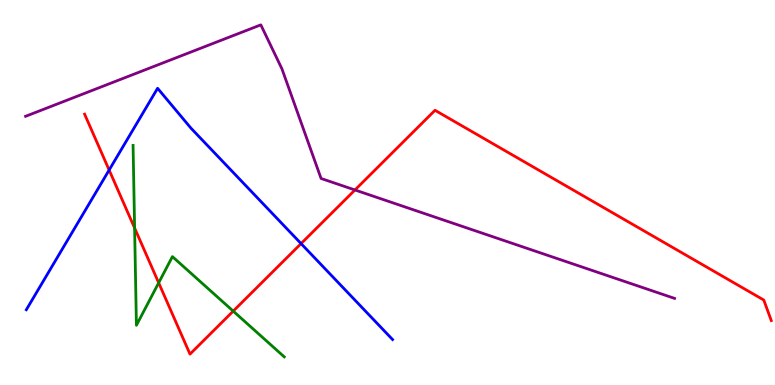[{'lines': ['blue', 'red'], 'intersections': [{'x': 1.41, 'y': 5.58}, {'x': 3.88, 'y': 3.67}]}, {'lines': ['green', 'red'], 'intersections': [{'x': 1.74, 'y': 4.08}, {'x': 2.05, 'y': 2.65}, {'x': 3.01, 'y': 1.92}]}, {'lines': ['purple', 'red'], 'intersections': [{'x': 4.58, 'y': 5.07}]}, {'lines': ['blue', 'green'], 'intersections': []}, {'lines': ['blue', 'purple'], 'intersections': []}, {'lines': ['green', 'purple'], 'intersections': []}]